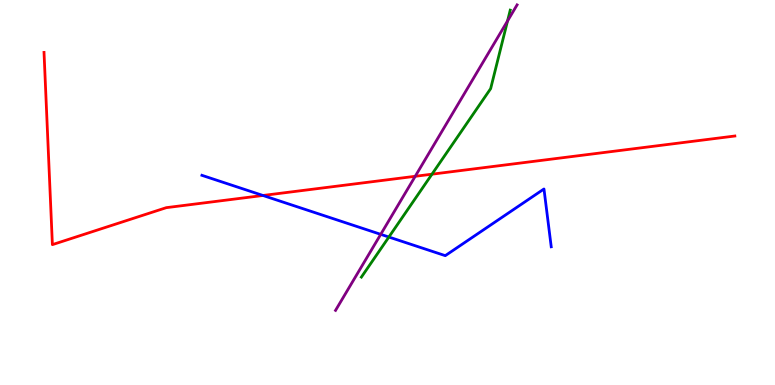[{'lines': ['blue', 'red'], 'intersections': [{'x': 3.39, 'y': 4.92}]}, {'lines': ['green', 'red'], 'intersections': [{'x': 5.57, 'y': 5.48}]}, {'lines': ['purple', 'red'], 'intersections': [{'x': 5.36, 'y': 5.42}]}, {'lines': ['blue', 'green'], 'intersections': [{'x': 5.02, 'y': 3.84}]}, {'lines': ['blue', 'purple'], 'intersections': [{'x': 4.91, 'y': 3.91}]}, {'lines': ['green', 'purple'], 'intersections': [{'x': 6.55, 'y': 9.46}]}]